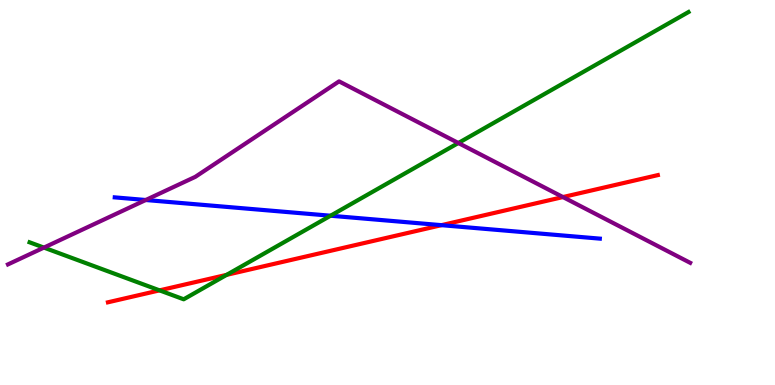[{'lines': ['blue', 'red'], 'intersections': [{'x': 5.7, 'y': 4.15}]}, {'lines': ['green', 'red'], 'intersections': [{'x': 2.06, 'y': 2.46}, {'x': 2.92, 'y': 2.86}]}, {'lines': ['purple', 'red'], 'intersections': [{'x': 7.26, 'y': 4.88}]}, {'lines': ['blue', 'green'], 'intersections': [{'x': 4.27, 'y': 4.4}]}, {'lines': ['blue', 'purple'], 'intersections': [{'x': 1.88, 'y': 4.81}]}, {'lines': ['green', 'purple'], 'intersections': [{'x': 0.567, 'y': 3.57}, {'x': 5.91, 'y': 6.29}]}]